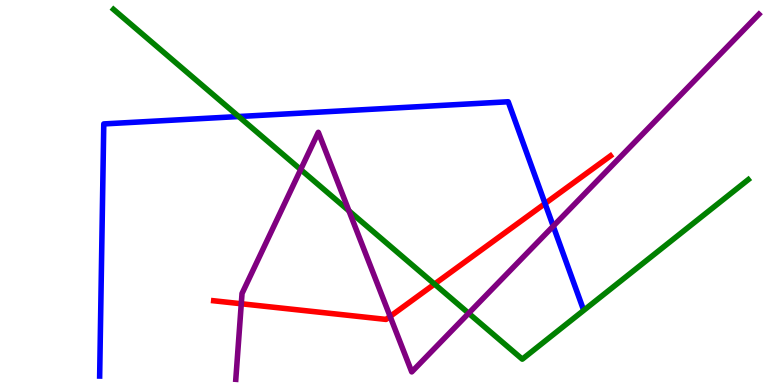[{'lines': ['blue', 'red'], 'intersections': [{'x': 7.03, 'y': 4.71}]}, {'lines': ['green', 'red'], 'intersections': [{'x': 5.61, 'y': 2.62}]}, {'lines': ['purple', 'red'], 'intersections': [{'x': 3.11, 'y': 2.11}, {'x': 5.03, 'y': 1.78}]}, {'lines': ['blue', 'green'], 'intersections': [{'x': 3.08, 'y': 6.97}]}, {'lines': ['blue', 'purple'], 'intersections': [{'x': 7.14, 'y': 4.13}]}, {'lines': ['green', 'purple'], 'intersections': [{'x': 3.88, 'y': 5.6}, {'x': 4.5, 'y': 4.52}, {'x': 6.05, 'y': 1.86}]}]